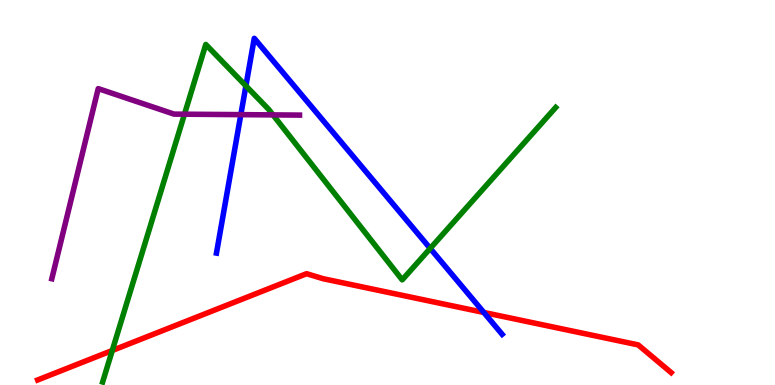[{'lines': ['blue', 'red'], 'intersections': [{'x': 6.24, 'y': 1.88}]}, {'lines': ['green', 'red'], 'intersections': [{'x': 1.45, 'y': 0.896}]}, {'lines': ['purple', 'red'], 'intersections': []}, {'lines': ['blue', 'green'], 'intersections': [{'x': 3.17, 'y': 7.77}, {'x': 5.55, 'y': 3.55}]}, {'lines': ['blue', 'purple'], 'intersections': [{'x': 3.11, 'y': 7.02}]}, {'lines': ['green', 'purple'], 'intersections': [{'x': 2.38, 'y': 7.03}, {'x': 3.52, 'y': 7.02}]}]